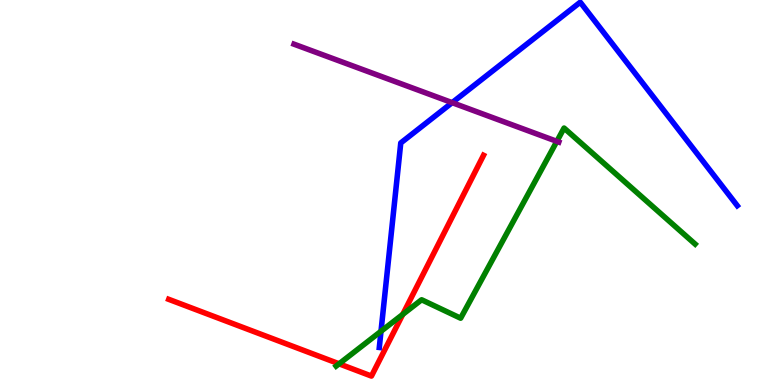[{'lines': ['blue', 'red'], 'intersections': []}, {'lines': ['green', 'red'], 'intersections': [{'x': 4.38, 'y': 0.55}, {'x': 5.2, 'y': 1.83}]}, {'lines': ['purple', 'red'], 'intersections': []}, {'lines': ['blue', 'green'], 'intersections': [{'x': 4.92, 'y': 1.4}]}, {'lines': ['blue', 'purple'], 'intersections': [{'x': 5.83, 'y': 7.33}]}, {'lines': ['green', 'purple'], 'intersections': [{'x': 7.18, 'y': 6.33}]}]